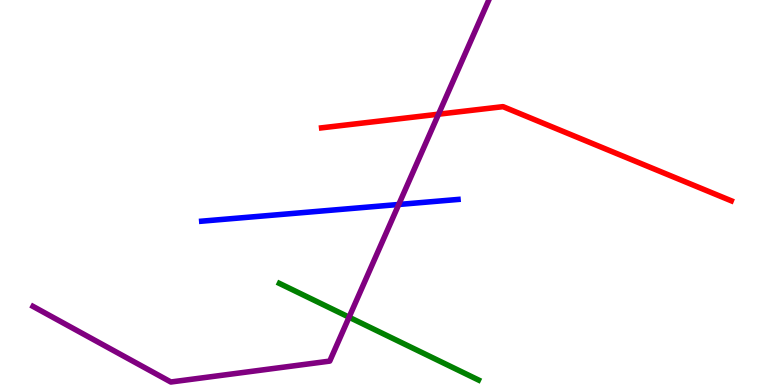[{'lines': ['blue', 'red'], 'intersections': []}, {'lines': ['green', 'red'], 'intersections': []}, {'lines': ['purple', 'red'], 'intersections': [{'x': 5.66, 'y': 7.03}]}, {'lines': ['blue', 'green'], 'intersections': []}, {'lines': ['blue', 'purple'], 'intersections': [{'x': 5.15, 'y': 4.69}]}, {'lines': ['green', 'purple'], 'intersections': [{'x': 4.5, 'y': 1.76}]}]